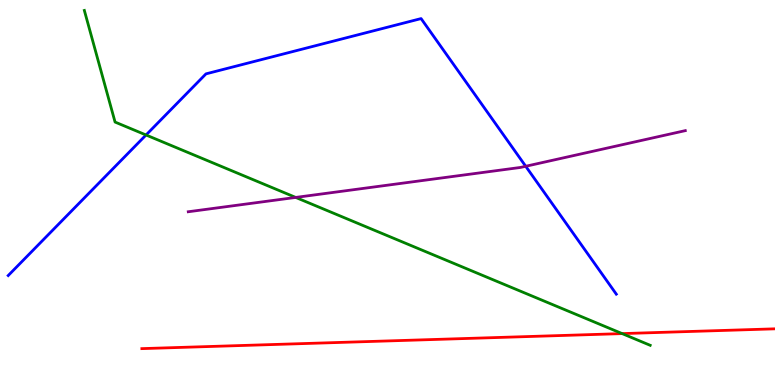[{'lines': ['blue', 'red'], 'intersections': []}, {'lines': ['green', 'red'], 'intersections': [{'x': 8.03, 'y': 1.33}]}, {'lines': ['purple', 'red'], 'intersections': []}, {'lines': ['blue', 'green'], 'intersections': [{'x': 1.88, 'y': 6.49}]}, {'lines': ['blue', 'purple'], 'intersections': [{'x': 6.78, 'y': 5.68}]}, {'lines': ['green', 'purple'], 'intersections': [{'x': 3.82, 'y': 4.87}]}]